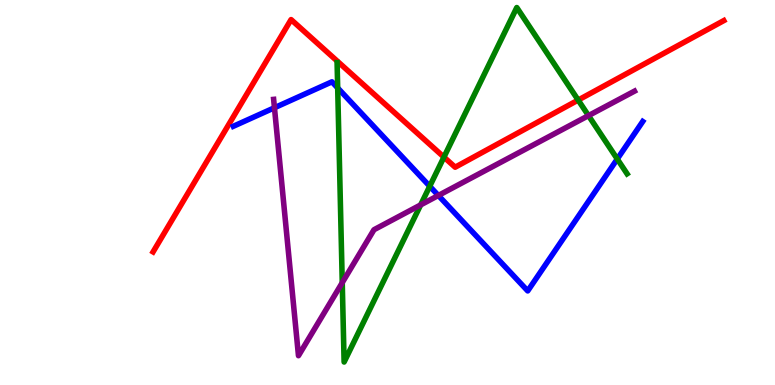[{'lines': ['blue', 'red'], 'intersections': []}, {'lines': ['green', 'red'], 'intersections': [{'x': 5.73, 'y': 5.92}, {'x': 7.46, 'y': 7.4}]}, {'lines': ['purple', 'red'], 'intersections': []}, {'lines': ['blue', 'green'], 'intersections': [{'x': 4.36, 'y': 7.72}, {'x': 5.54, 'y': 5.16}, {'x': 7.96, 'y': 5.87}]}, {'lines': ['blue', 'purple'], 'intersections': [{'x': 3.54, 'y': 7.2}, {'x': 5.66, 'y': 4.92}]}, {'lines': ['green', 'purple'], 'intersections': [{'x': 4.42, 'y': 2.66}, {'x': 5.43, 'y': 4.68}, {'x': 7.59, 'y': 7.0}]}]